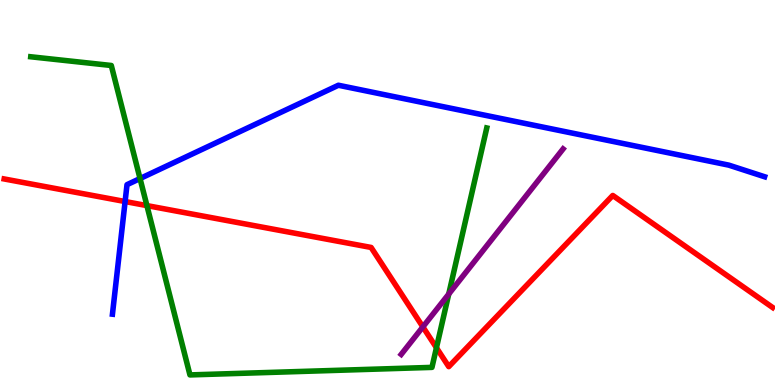[{'lines': ['blue', 'red'], 'intersections': [{'x': 1.61, 'y': 4.77}]}, {'lines': ['green', 'red'], 'intersections': [{'x': 1.9, 'y': 4.66}, {'x': 5.63, 'y': 0.968}]}, {'lines': ['purple', 'red'], 'intersections': [{'x': 5.46, 'y': 1.51}]}, {'lines': ['blue', 'green'], 'intersections': [{'x': 1.81, 'y': 5.36}]}, {'lines': ['blue', 'purple'], 'intersections': []}, {'lines': ['green', 'purple'], 'intersections': [{'x': 5.79, 'y': 2.36}]}]